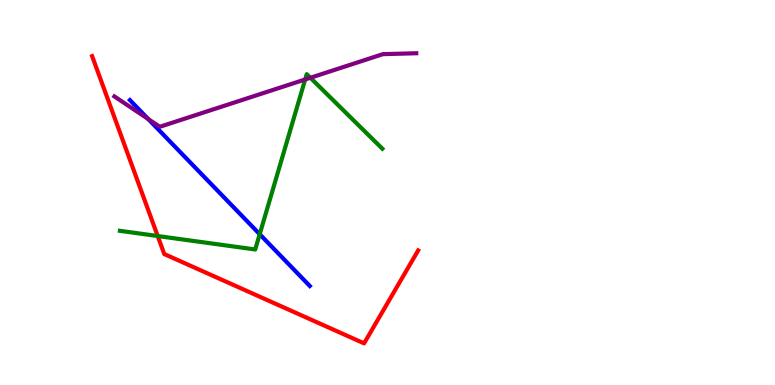[{'lines': ['blue', 'red'], 'intersections': []}, {'lines': ['green', 'red'], 'intersections': [{'x': 2.03, 'y': 3.87}]}, {'lines': ['purple', 'red'], 'intersections': []}, {'lines': ['blue', 'green'], 'intersections': [{'x': 3.35, 'y': 3.92}]}, {'lines': ['blue', 'purple'], 'intersections': [{'x': 1.91, 'y': 6.91}]}, {'lines': ['green', 'purple'], 'intersections': [{'x': 3.94, 'y': 7.94}, {'x': 4.01, 'y': 7.98}]}]